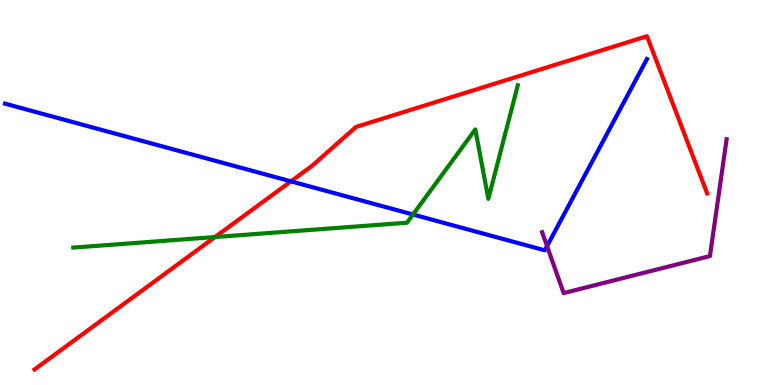[{'lines': ['blue', 'red'], 'intersections': [{'x': 3.75, 'y': 5.29}]}, {'lines': ['green', 'red'], 'intersections': [{'x': 2.77, 'y': 3.84}]}, {'lines': ['purple', 'red'], 'intersections': []}, {'lines': ['blue', 'green'], 'intersections': [{'x': 5.33, 'y': 4.43}]}, {'lines': ['blue', 'purple'], 'intersections': [{'x': 7.06, 'y': 3.61}]}, {'lines': ['green', 'purple'], 'intersections': []}]